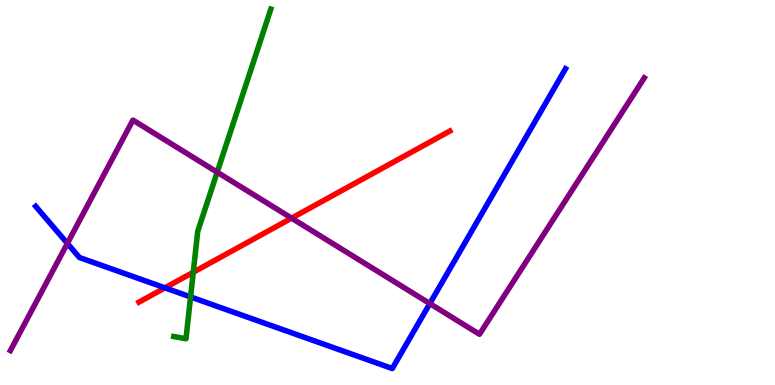[{'lines': ['blue', 'red'], 'intersections': [{'x': 2.13, 'y': 2.52}]}, {'lines': ['green', 'red'], 'intersections': [{'x': 2.49, 'y': 2.93}]}, {'lines': ['purple', 'red'], 'intersections': [{'x': 3.76, 'y': 4.33}]}, {'lines': ['blue', 'green'], 'intersections': [{'x': 2.46, 'y': 2.29}]}, {'lines': ['blue', 'purple'], 'intersections': [{'x': 0.869, 'y': 3.68}, {'x': 5.55, 'y': 2.12}]}, {'lines': ['green', 'purple'], 'intersections': [{'x': 2.8, 'y': 5.53}]}]